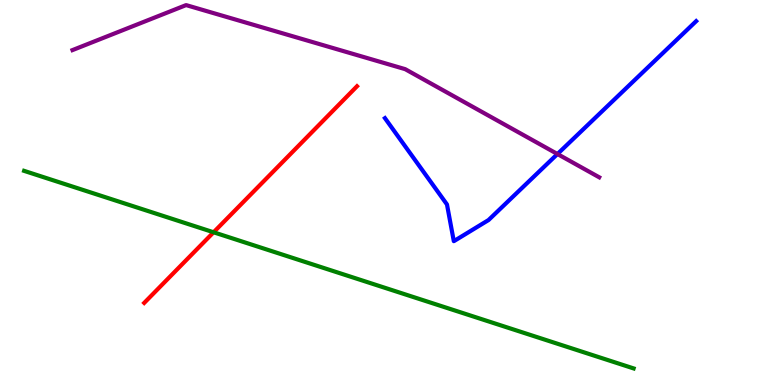[{'lines': ['blue', 'red'], 'intersections': []}, {'lines': ['green', 'red'], 'intersections': [{'x': 2.76, 'y': 3.97}]}, {'lines': ['purple', 'red'], 'intersections': []}, {'lines': ['blue', 'green'], 'intersections': []}, {'lines': ['blue', 'purple'], 'intersections': [{'x': 7.19, 'y': 6.0}]}, {'lines': ['green', 'purple'], 'intersections': []}]